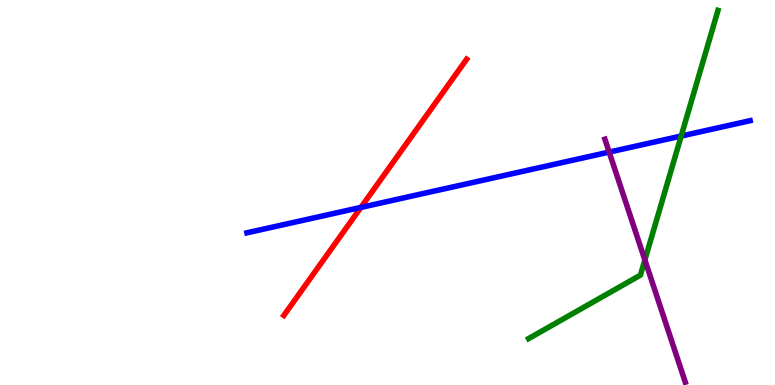[{'lines': ['blue', 'red'], 'intersections': [{'x': 4.66, 'y': 4.61}]}, {'lines': ['green', 'red'], 'intersections': []}, {'lines': ['purple', 'red'], 'intersections': []}, {'lines': ['blue', 'green'], 'intersections': [{'x': 8.79, 'y': 6.47}]}, {'lines': ['blue', 'purple'], 'intersections': [{'x': 7.86, 'y': 6.05}]}, {'lines': ['green', 'purple'], 'intersections': [{'x': 8.32, 'y': 3.25}]}]